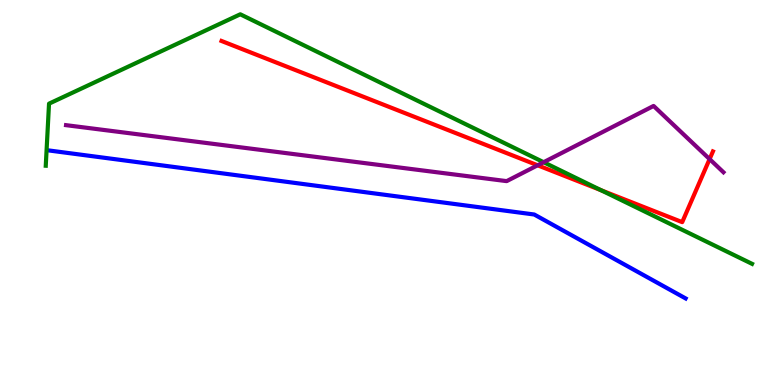[{'lines': ['blue', 'red'], 'intersections': []}, {'lines': ['green', 'red'], 'intersections': [{'x': 7.76, 'y': 5.06}]}, {'lines': ['purple', 'red'], 'intersections': [{'x': 6.94, 'y': 5.71}, {'x': 9.16, 'y': 5.87}]}, {'lines': ['blue', 'green'], 'intersections': []}, {'lines': ['blue', 'purple'], 'intersections': []}, {'lines': ['green', 'purple'], 'intersections': [{'x': 7.01, 'y': 5.79}]}]